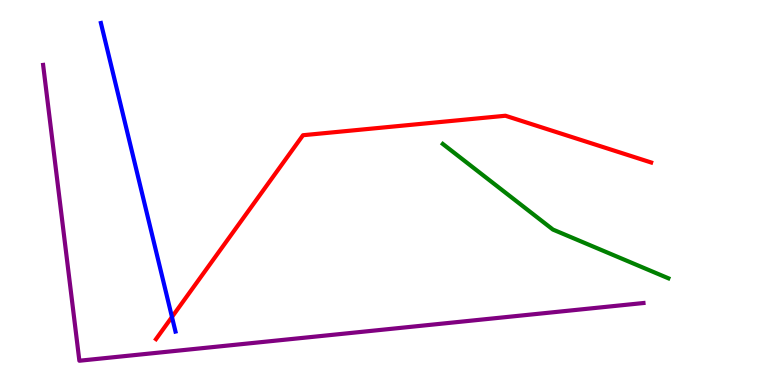[{'lines': ['blue', 'red'], 'intersections': [{'x': 2.22, 'y': 1.77}]}, {'lines': ['green', 'red'], 'intersections': []}, {'lines': ['purple', 'red'], 'intersections': []}, {'lines': ['blue', 'green'], 'intersections': []}, {'lines': ['blue', 'purple'], 'intersections': []}, {'lines': ['green', 'purple'], 'intersections': []}]